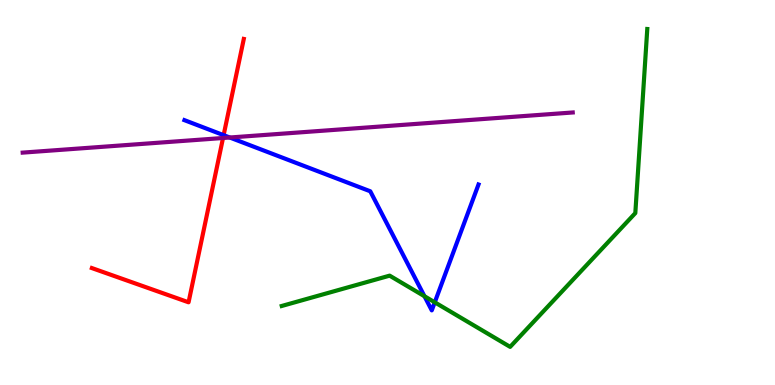[{'lines': ['blue', 'red'], 'intersections': [{'x': 2.89, 'y': 6.49}]}, {'lines': ['green', 'red'], 'intersections': []}, {'lines': ['purple', 'red'], 'intersections': [{'x': 2.88, 'y': 6.42}]}, {'lines': ['blue', 'green'], 'intersections': [{'x': 5.48, 'y': 2.31}, {'x': 5.61, 'y': 2.15}]}, {'lines': ['blue', 'purple'], 'intersections': [{'x': 2.96, 'y': 6.43}]}, {'lines': ['green', 'purple'], 'intersections': []}]